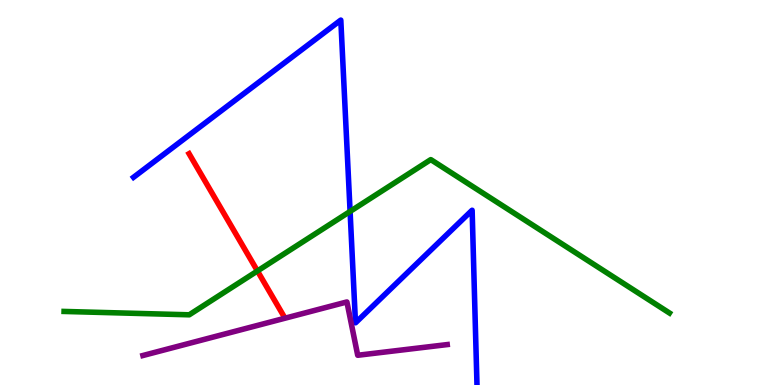[{'lines': ['blue', 'red'], 'intersections': []}, {'lines': ['green', 'red'], 'intersections': [{'x': 3.32, 'y': 2.96}]}, {'lines': ['purple', 'red'], 'intersections': []}, {'lines': ['blue', 'green'], 'intersections': [{'x': 4.52, 'y': 4.51}]}, {'lines': ['blue', 'purple'], 'intersections': []}, {'lines': ['green', 'purple'], 'intersections': []}]